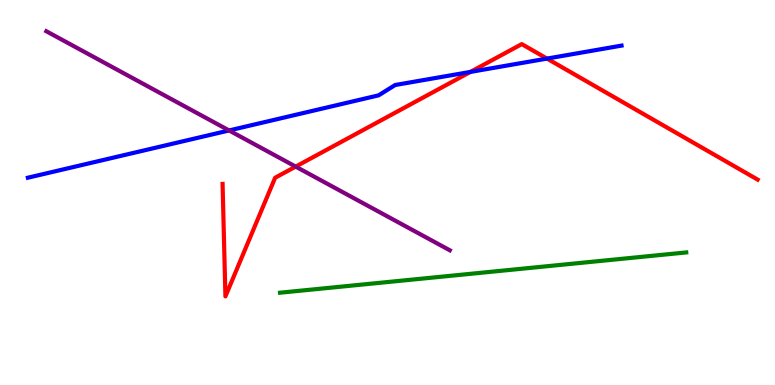[{'lines': ['blue', 'red'], 'intersections': [{'x': 6.07, 'y': 8.13}, {'x': 7.06, 'y': 8.48}]}, {'lines': ['green', 'red'], 'intersections': []}, {'lines': ['purple', 'red'], 'intersections': [{'x': 3.82, 'y': 5.67}]}, {'lines': ['blue', 'green'], 'intersections': []}, {'lines': ['blue', 'purple'], 'intersections': [{'x': 2.96, 'y': 6.61}]}, {'lines': ['green', 'purple'], 'intersections': []}]